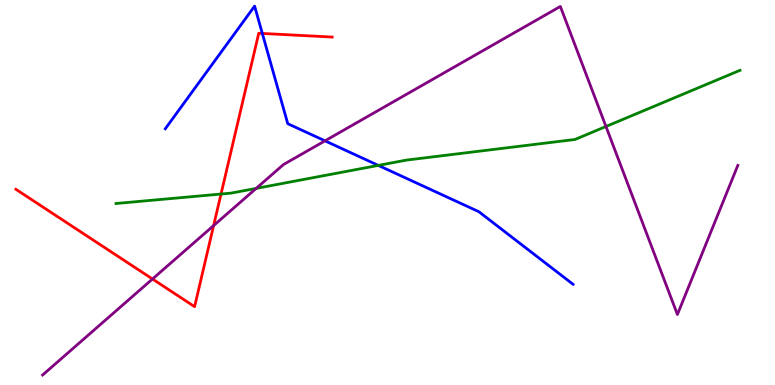[{'lines': ['blue', 'red'], 'intersections': [{'x': 3.38, 'y': 9.13}]}, {'lines': ['green', 'red'], 'intersections': [{'x': 2.85, 'y': 4.96}]}, {'lines': ['purple', 'red'], 'intersections': [{'x': 1.97, 'y': 2.75}, {'x': 2.76, 'y': 4.14}]}, {'lines': ['blue', 'green'], 'intersections': [{'x': 4.88, 'y': 5.7}]}, {'lines': ['blue', 'purple'], 'intersections': [{'x': 4.19, 'y': 6.34}]}, {'lines': ['green', 'purple'], 'intersections': [{'x': 3.31, 'y': 5.11}, {'x': 7.82, 'y': 6.71}]}]